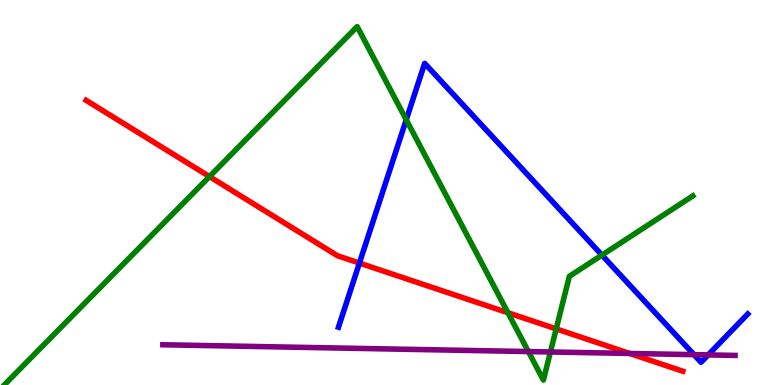[{'lines': ['blue', 'red'], 'intersections': [{'x': 4.64, 'y': 3.17}]}, {'lines': ['green', 'red'], 'intersections': [{'x': 2.7, 'y': 5.41}, {'x': 6.55, 'y': 1.88}, {'x': 7.18, 'y': 1.46}]}, {'lines': ['purple', 'red'], 'intersections': [{'x': 8.12, 'y': 0.82}]}, {'lines': ['blue', 'green'], 'intersections': [{'x': 5.24, 'y': 6.89}, {'x': 7.77, 'y': 3.37}]}, {'lines': ['blue', 'purple'], 'intersections': [{'x': 8.95, 'y': 0.788}, {'x': 9.14, 'y': 0.782}]}, {'lines': ['green', 'purple'], 'intersections': [{'x': 6.82, 'y': 0.868}, {'x': 7.1, 'y': 0.858}]}]